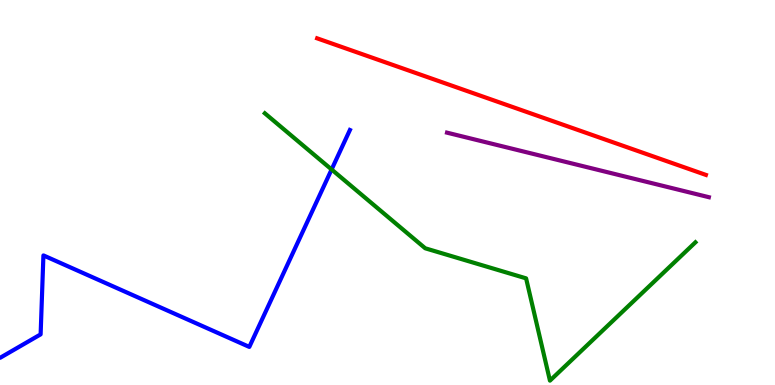[{'lines': ['blue', 'red'], 'intersections': []}, {'lines': ['green', 'red'], 'intersections': []}, {'lines': ['purple', 'red'], 'intersections': []}, {'lines': ['blue', 'green'], 'intersections': [{'x': 4.28, 'y': 5.6}]}, {'lines': ['blue', 'purple'], 'intersections': []}, {'lines': ['green', 'purple'], 'intersections': []}]